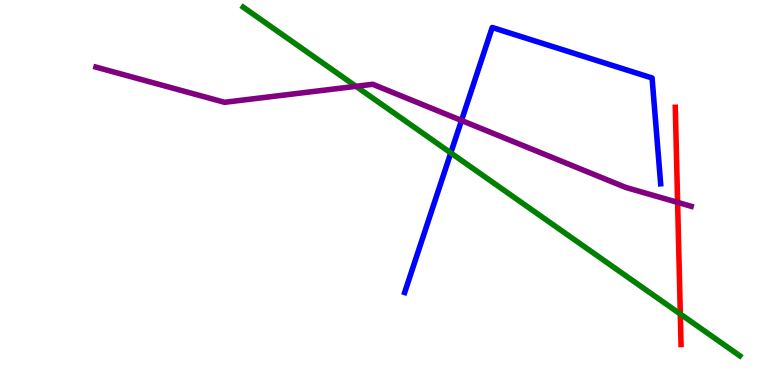[{'lines': ['blue', 'red'], 'intersections': []}, {'lines': ['green', 'red'], 'intersections': [{'x': 8.78, 'y': 1.84}]}, {'lines': ['purple', 'red'], 'intersections': [{'x': 8.74, 'y': 4.74}]}, {'lines': ['blue', 'green'], 'intersections': [{'x': 5.82, 'y': 6.03}]}, {'lines': ['blue', 'purple'], 'intersections': [{'x': 5.95, 'y': 6.87}]}, {'lines': ['green', 'purple'], 'intersections': [{'x': 4.59, 'y': 7.76}]}]